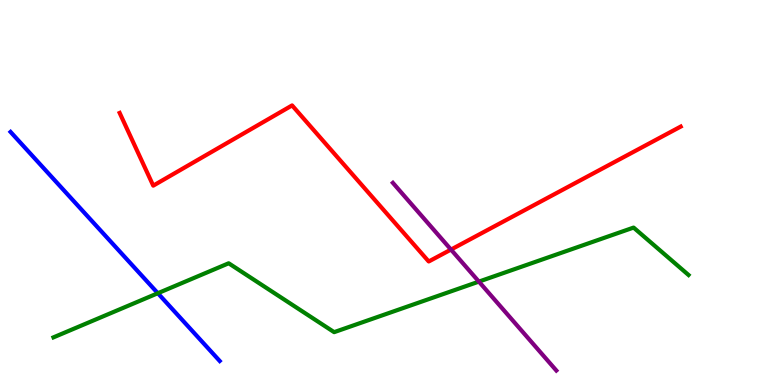[{'lines': ['blue', 'red'], 'intersections': []}, {'lines': ['green', 'red'], 'intersections': []}, {'lines': ['purple', 'red'], 'intersections': [{'x': 5.82, 'y': 3.52}]}, {'lines': ['blue', 'green'], 'intersections': [{'x': 2.04, 'y': 2.38}]}, {'lines': ['blue', 'purple'], 'intersections': []}, {'lines': ['green', 'purple'], 'intersections': [{'x': 6.18, 'y': 2.69}]}]